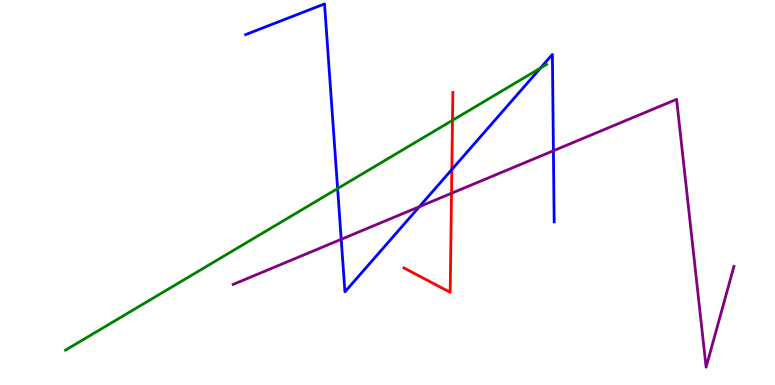[{'lines': ['blue', 'red'], 'intersections': [{'x': 5.83, 'y': 5.6}]}, {'lines': ['green', 'red'], 'intersections': [{'x': 5.84, 'y': 6.87}]}, {'lines': ['purple', 'red'], 'intersections': [{'x': 5.83, 'y': 4.98}]}, {'lines': ['blue', 'green'], 'intersections': [{'x': 4.36, 'y': 5.1}, {'x': 6.97, 'y': 8.23}]}, {'lines': ['blue', 'purple'], 'intersections': [{'x': 4.4, 'y': 3.78}, {'x': 5.41, 'y': 4.63}, {'x': 7.14, 'y': 6.08}]}, {'lines': ['green', 'purple'], 'intersections': []}]